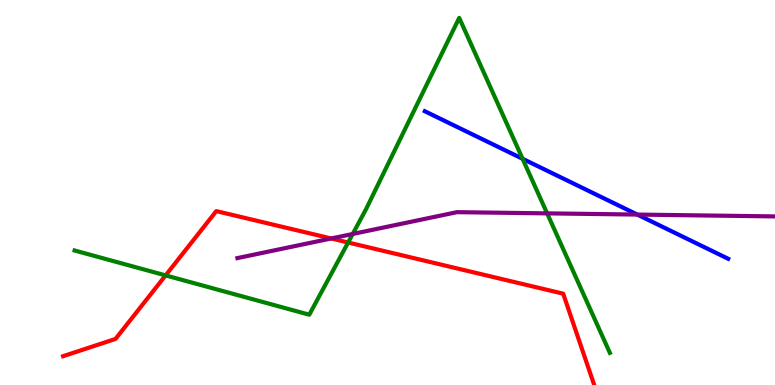[{'lines': ['blue', 'red'], 'intersections': []}, {'lines': ['green', 'red'], 'intersections': [{'x': 2.14, 'y': 2.85}, {'x': 4.49, 'y': 3.7}]}, {'lines': ['purple', 'red'], 'intersections': [{'x': 4.27, 'y': 3.81}]}, {'lines': ['blue', 'green'], 'intersections': [{'x': 6.74, 'y': 5.88}]}, {'lines': ['blue', 'purple'], 'intersections': [{'x': 8.22, 'y': 4.43}]}, {'lines': ['green', 'purple'], 'intersections': [{'x': 4.55, 'y': 3.92}, {'x': 7.06, 'y': 4.46}]}]